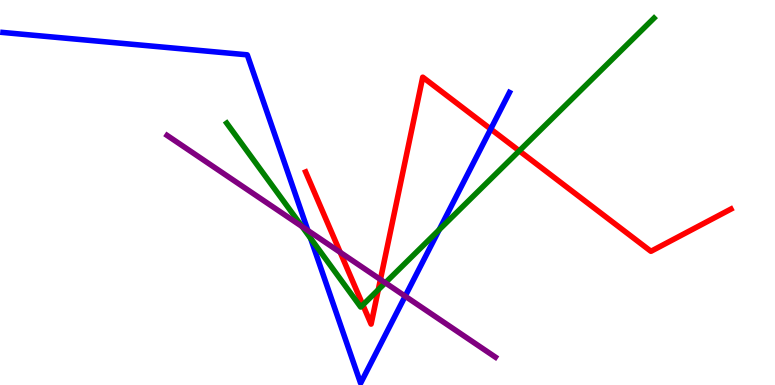[{'lines': ['blue', 'red'], 'intersections': [{'x': 6.33, 'y': 6.65}]}, {'lines': ['green', 'red'], 'intersections': [{'x': 4.68, 'y': 2.08}, {'x': 4.88, 'y': 2.47}, {'x': 6.7, 'y': 6.08}]}, {'lines': ['purple', 'red'], 'intersections': [{'x': 4.39, 'y': 3.45}, {'x': 4.91, 'y': 2.74}]}, {'lines': ['blue', 'green'], 'intersections': [{'x': 4.01, 'y': 3.81}, {'x': 5.67, 'y': 4.03}]}, {'lines': ['blue', 'purple'], 'intersections': [{'x': 3.97, 'y': 4.01}, {'x': 5.23, 'y': 2.31}]}, {'lines': ['green', 'purple'], 'intersections': [{'x': 3.9, 'y': 4.11}, {'x': 4.97, 'y': 2.65}]}]